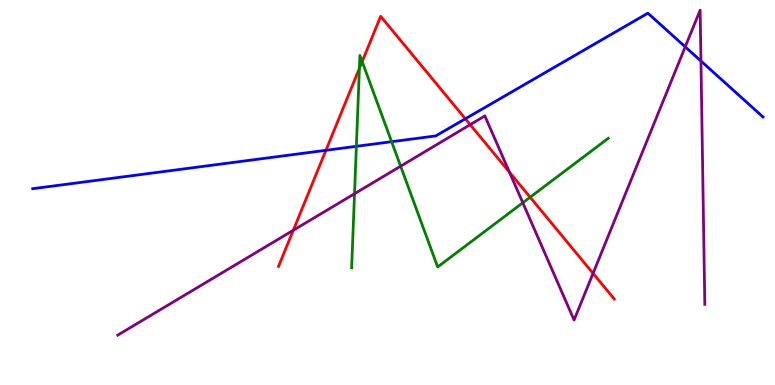[{'lines': ['blue', 'red'], 'intersections': [{'x': 4.21, 'y': 6.1}, {'x': 6.0, 'y': 6.91}]}, {'lines': ['green', 'red'], 'intersections': [{'x': 4.64, 'y': 8.23}, {'x': 4.67, 'y': 8.4}, {'x': 6.84, 'y': 4.88}]}, {'lines': ['purple', 'red'], 'intersections': [{'x': 3.78, 'y': 4.02}, {'x': 6.07, 'y': 6.76}, {'x': 6.57, 'y': 5.53}, {'x': 7.65, 'y': 2.9}]}, {'lines': ['blue', 'green'], 'intersections': [{'x': 4.6, 'y': 6.2}, {'x': 5.05, 'y': 6.32}]}, {'lines': ['blue', 'purple'], 'intersections': [{'x': 8.84, 'y': 8.78}, {'x': 9.04, 'y': 8.41}]}, {'lines': ['green', 'purple'], 'intersections': [{'x': 4.57, 'y': 4.97}, {'x': 5.17, 'y': 5.68}, {'x': 6.75, 'y': 4.73}]}]